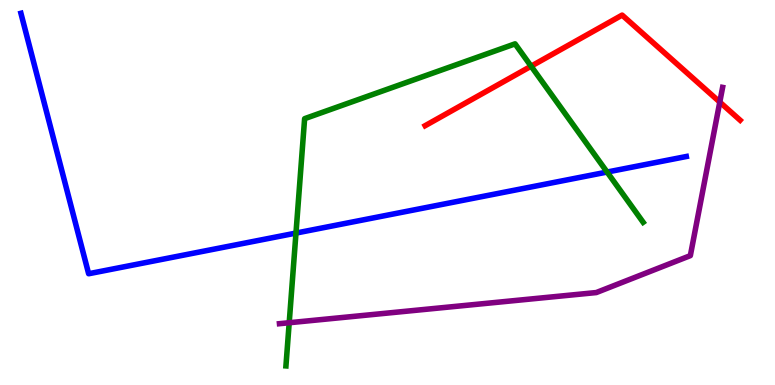[{'lines': ['blue', 'red'], 'intersections': []}, {'lines': ['green', 'red'], 'intersections': [{'x': 6.85, 'y': 8.28}]}, {'lines': ['purple', 'red'], 'intersections': [{'x': 9.29, 'y': 7.35}]}, {'lines': ['blue', 'green'], 'intersections': [{'x': 3.82, 'y': 3.95}, {'x': 7.83, 'y': 5.53}]}, {'lines': ['blue', 'purple'], 'intersections': []}, {'lines': ['green', 'purple'], 'intersections': [{'x': 3.73, 'y': 1.62}]}]